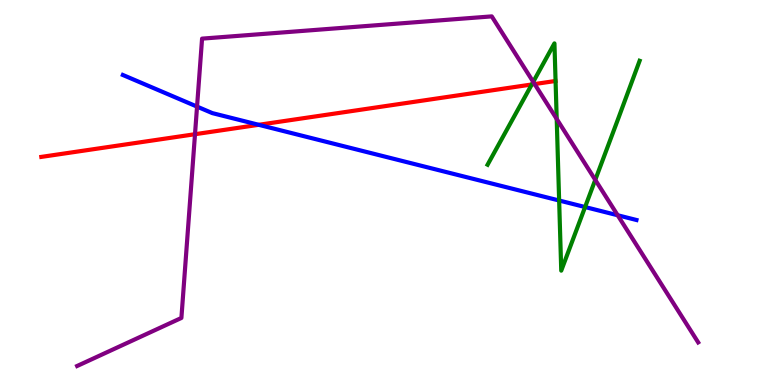[{'lines': ['blue', 'red'], 'intersections': [{'x': 3.34, 'y': 6.76}]}, {'lines': ['green', 'red'], 'intersections': [{'x': 6.86, 'y': 7.81}]}, {'lines': ['purple', 'red'], 'intersections': [{'x': 2.52, 'y': 6.51}, {'x': 6.9, 'y': 7.82}]}, {'lines': ['blue', 'green'], 'intersections': [{'x': 7.21, 'y': 4.79}, {'x': 7.55, 'y': 4.62}]}, {'lines': ['blue', 'purple'], 'intersections': [{'x': 2.54, 'y': 7.23}, {'x': 7.97, 'y': 4.41}]}, {'lines': ['green', 'purple'], 'intersections': [{'x': 6.88, 'y': 7.87}, {'x': 7.18, 'y': 6.91}, {'x': 7.68, 'y': 5.33}]}]